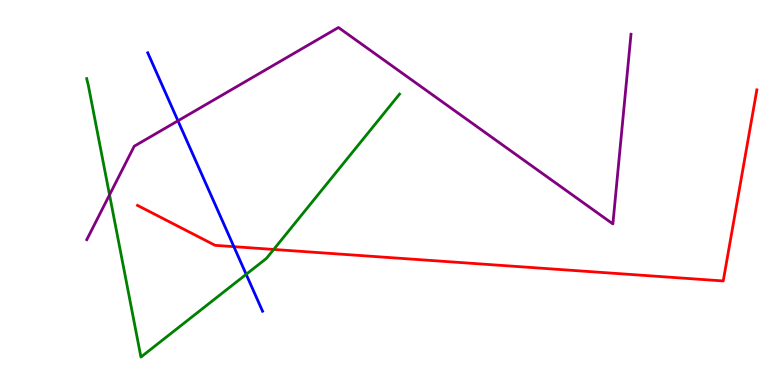[{'lines': ['blue', 'red'], 'intersections': [{'x': 3.02, 'y': 3.59}]}, {'lines': ['green', 'red'], 'intersections': [{'x': 3.53, 'y': 3.52}]}, {'lines': ['purple', 'red'], 'intersections': []}, {'lines': ['blue', 'green'], 'intersections': [{'x': 3.18, 'y': 2.87}]}, {'lines': ['blue', 'purple'], 'intersections': [{'x': 2.3, 'y': 6.86}]}, {'lines': ['green', 'purple'], 'intersections': [{'x': 1.41, 'y': 4.94}]}]